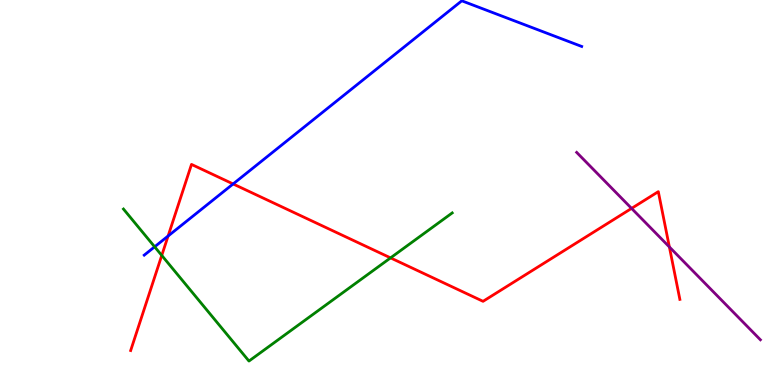[{'lines': ['blue', 'red'], 'intersections': [{'x': 2.17, 'y': 3.87}, {'x': 3.01, 'y': 5.22}]}, {'lines': ['green', 'red'], 'intersections': [{'x': 2.09, 'y': 3.37}, {'x': 5.04, 'y': 3.3}]}, {'lines': ['purple', 'red'], 'intersections': [{'x': 8.15, 'y': 4.59}, {'x': 8.64, 'y': 3.59}]}, {'lines': ['blue', 'green'], 'intersections': [{'x': 2.0, 'y': 3.59}]}, {'lines': ['blue', 'purple'], 'intersections': []}, {'lines': ['green', 'purple'], 'intersections': []}]